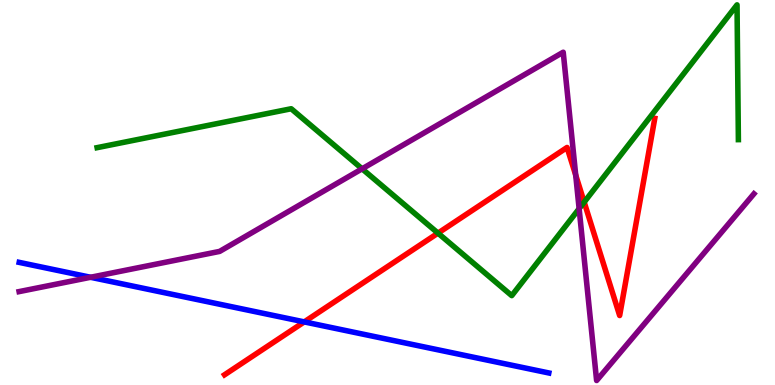[{'lines': ['blue', 'red'], 'intersections': [{'x': 3.93, 'y': 1.64}]}, {'lines': ['green', 'red'], 'intersections': [{'x': 5.65, 'y': 3.94}, {'x': 7.54, 'y': 4.75}]}, {'lines': ['purple', 'red'], 'intersections': [{'x': 7.43, 'y': 5.45}]}, {'lines': ['blue', 'green'], 'intersections': []}, {'lines': ['blue', 'purple'], 'intersections': [{'x': 1.17, 'y': 2.8}]}, {'lines': ['green', 'purple'], 'intersections': [{'x': 4.67, 'y': 5.62}, {'x': 7.47, 'y': 4.58}]}]